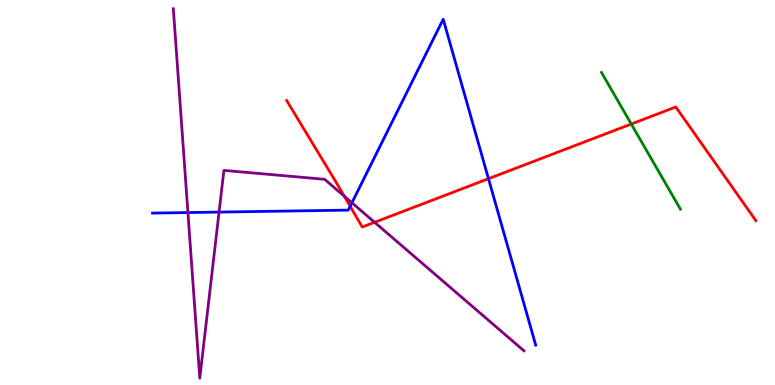[{'lines': ['blue', 'red'], 'intersections': [{'x': 4.52, 'y': 4.64}, {'x': 6.3, 'y': 5.36}]}, {'lines': ['green', 'red'], 'intersections': [{'x': 8.15, 'y': 6.78}]}, {'lines': ['purple', 'red'], 'intersections': [{'x': 4.44, 'y': 4.9}, {'x': 4.83, 'y': 4.23}]}, {'lines': ['blue', 'green'], 'intersections': []}, {'lines': ['blue', 'purple'], 'intersections': [{'x': 2.42, 'y': 4.48}, {'x': 2.83, 'y': 4.49}, {'x': 4.54, 'y': 4.73}]}, {'lines': ['green', 'purple'], 'intersections': []}]